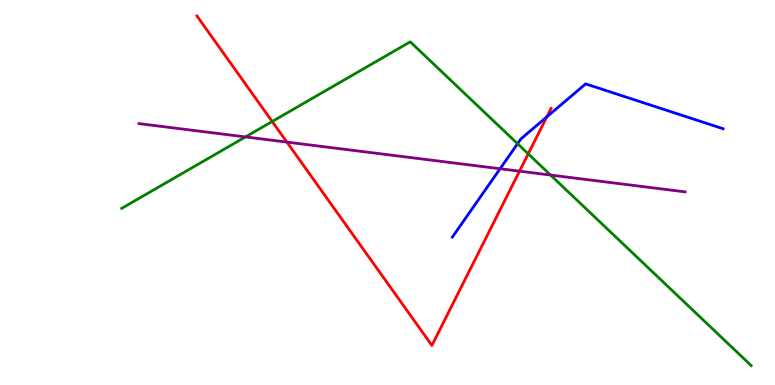[{'lines': ['blue', 'red'], 'intersections': [{'x': 7.06, 'y': 6.96}]}, {'lines': ['green', 'red'], 'intersections': [{'x': 3.51, 'y': 6.84}, {'x': 6.82, 'y': 6.0}]}, {'lines': ['purple', 'red'], 'intersections': [{'x': 3.7, 'y': 6.31}, {'x': 6.7, 'y': 5.55}]}, {'lines': ['blue', 'green'], 'intersections': [{'x': 6.68, 'y': 6.27}]}, {'lines': ['blue', 'purple'], 'intersections': [{'x': 6.45, 'y': 5.62}]}, {'lines': ['green', 'purple'], 'intersections': [{'x': 3.17, 'y': 6.44}, {'x': 7.1, 'y': 5.45}]}]